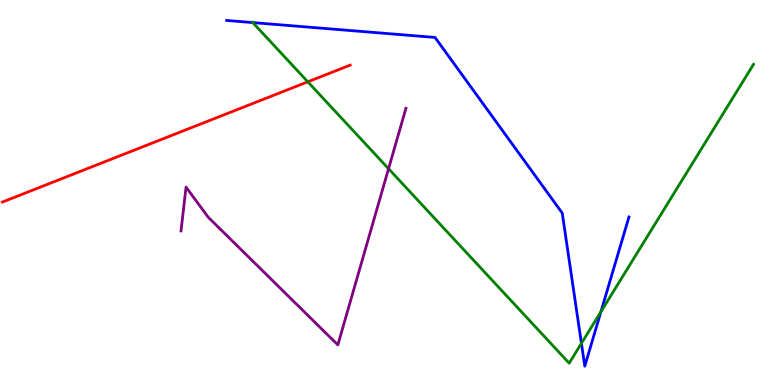[{'lines': ['blue', 'red'], 'intersections': []}, {'lines': ['green', 'red'], 'intersections': [{'x': 3.97, 'y': 7.88}]}, {'lines': ['purple', 'red'], 'intersections': []}, {'lines': ['blue', 'green'], 'intersections': [{'x': 3.26, 'y': 9.41}, {'x': 7.5, 'y': 1.08}, {'x': 7.75, 'y': 1.9}]}, {'lines': ['blue', 'purple'], 'intersections': []}, {'lines': ['green', 'purple'], 'intersections': [{'x': 5.01, 'y': 5.62}]}]